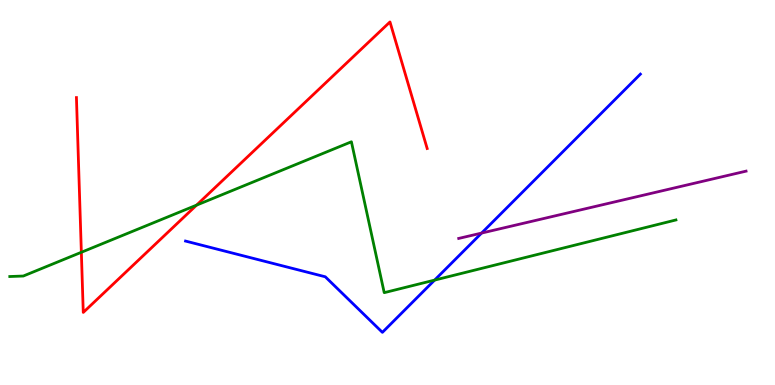[{'lines': ['blue', 'red'], 'intersections': []}, {'lines': ['green', 'red'], 'intersections': [{'x': 1.05, 'y': 3.45}, {'x': 2.54, 'y': 4.67}]}, {'lines': ['purple', 'red'], 'intersections': []}, {'lines': ['blue', 'green'], 'intersections': [{'x': 5.61, 'y': 2.72}]}, {'lines': ['blue', 'purple'], 'intersections': [{'x': 6.21, 'y': 3.95}]}, {'lines': ['green', 'purple'], 'intersections': []}]